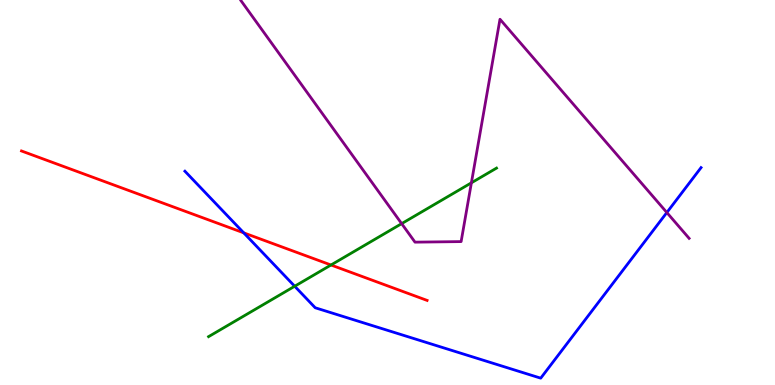[{'lines': ['blue', 'red'], 'intersections': [{'x': 3.15, 'y': 3.95}]}, {'lines': ['green', 'red'], 'intersections': [{'x': 4.27, 'y': 3.12}]}, {'lines': ['purple', 'red'], 'intersections': []}, {'lines': ['blue', 'green'], 'intersections': [{'x': 3.8, 'y': 2.57}]}, {'lines': ['blue', 'purple'], 'intersections': [{'x': 8.6, 'y': 4.48}]}, {'lines': ['green', 'purple'], 'intersections': [{'x': 5.18, 'y': 4.19}, {'x': 6.08, 'y': 5.25}]}]